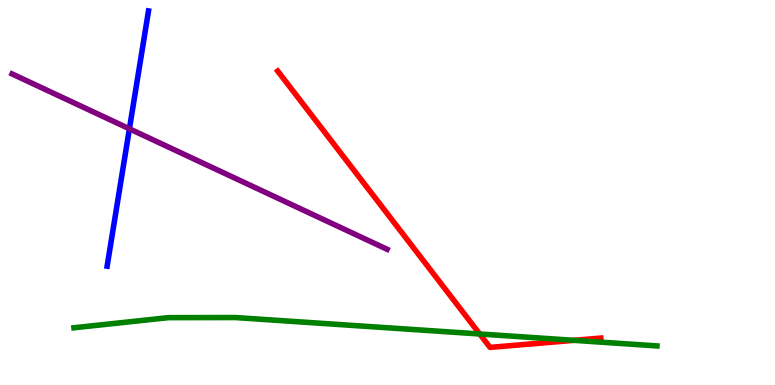[{'lines': ['blue', 'red'], 'intersections': []}, {'lines': ['green', 'red'], 'intersections': [{'x': 6.19, 'y': 1.32}, {'x': 7.41, 'y': 1.16}]}, {'lines': ['purple', 'red'], 'intersections': []}, {'lines': ['blue', 'green'], 'intersections': []}, {'lines': ['blue', 'purple'], 'intersections': [{'x': 1.67, 'y': 6.65}]}, {'lines': ['green', 'purple'], 'intersections': []}]